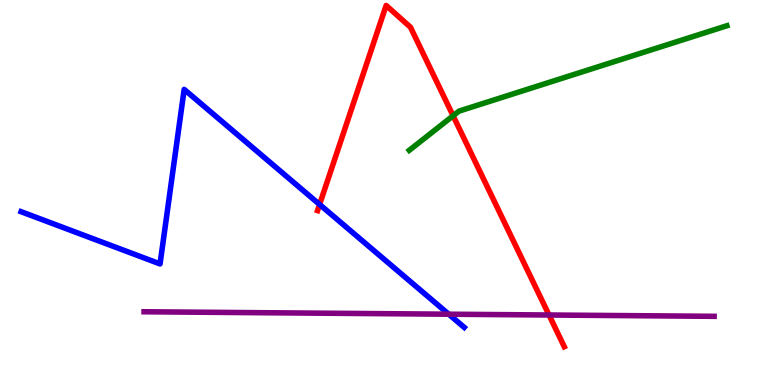[{'lines': ['blue', 'red'], 'intersections': [{'x': 4.12, 'y': 4.69}]}, {'lines': ['green', 'red'], 'intersections': [{'x': 5.85, 'y': 6.99}]}, {'lines': ['purple', 'red'], 'intersections': [{'x': 7.08, 'y': 1.82}]}, {'lines': ['blue', 'green'], 'intersections': []}, {'lines': ['blue', 'purple'], 'intersections': [{'x': 5.79, 'y': 1.84}]}, {'lines': ['green', 'purple'], 'intersections': []}]